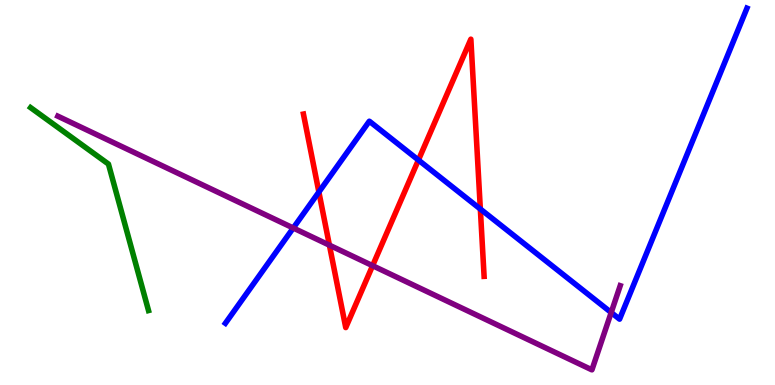[{'lines': ['blue', 'red'], 'intersections': [{'x': 4.11, 'y': 5.01}, {'x': 5.4, 'y': 5.84}, {'x': 6.2, 'y': 4.57}]}, {'lines': ['green', 'red'], 'intersections': []}, {'lines': ['purple', 'red'], 'intersections': [{'x': 4.25, 'y': 3.63}, {'x': 4.81, 'y': 3.1}]}, {'lines': ['blue', 'green'], 'intersections': []}, {'lines': ['blue', 'purple'], 'intersections': [{'x': 3.78, 'y': 4.08}, {'x': 7.89, 'y': 1.88}]}, {'lines': ['green', 'purple'], 'intersections': []}]